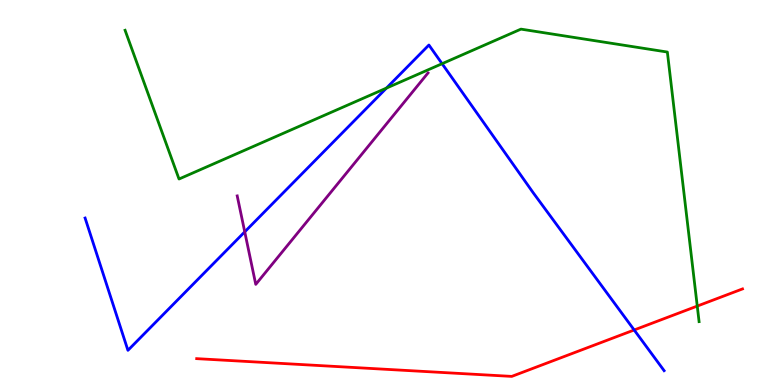[{'lines': ['blue', 'red'], 'intersections': [{'x': 8.18, 'y': 1.43}]}, {'lines': ['green', 'red'], 'intersections': [{'x': 9.0, 'y': 2.05}]}, {'lines': ['purple', 'red'], 'intersections': []}, {'lines': ['blue', 'green'], 'intersections': [{'x': 4.99, 'y': 7.71}, {'x': 5.7, 'y': 8.35}]}, {'lines': ['blue', 'purple'], 'intersections': [{'x': 3.16, 'y': 3.98}]}, {'lines': ['green', 'purple'], 'intersections': []}]